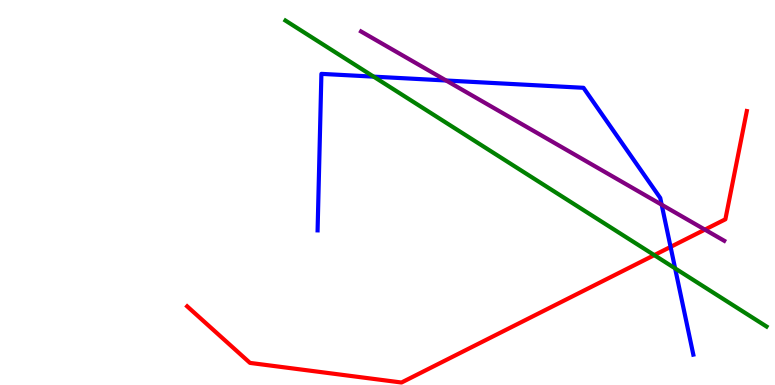[{'lines': ['blue', 'red'], 'intersections': [{'x': 8.65, 'y': 3.59}]}, {'lines': ['green', 'red'], 'intersections': [{'x': 8.44, 'y': 3.37}]}, {'lines': ['purple', 'red'], 'intersections': [{'x': 9.1, 'y': 4.04}]}, {'lines': ['blue', 'green'], 'intersections': [{'x': 4.82, 'y': 8.01}, {'x': 8.71, 'y': 3.03}]}, {'lines': ['blue', 'purple'], 'intersections': [{'x': 5.76, 'y': 7.91}, {'x': 8.54, 'y': 4.68}]}, {'lines': ['green', 'purple'], 'intersections': []}]